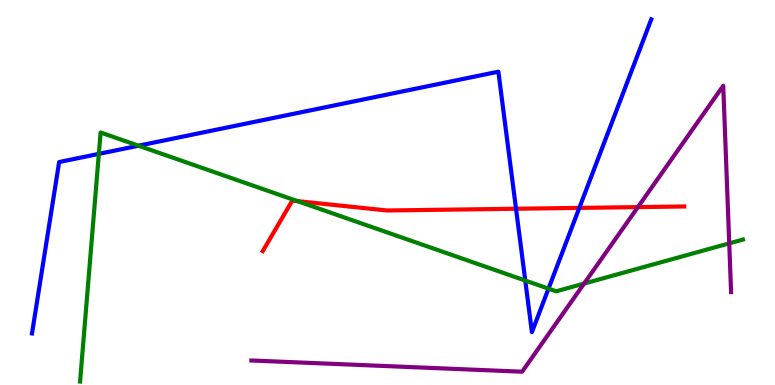[{'lines': ['blue', 'red'], 'intersections': [{'x': 6.66, 'y': 4.58}, {'x': 7.48, 'y': 4.6}]}, {'lines': ['green', 'red'], 'intersections': [{'x': 3.84, 'y': 4.78}]}, {'lines': ['purple', 'red'], 'intersections': [{'x': 8.23, 'y': 4.62}]}, {'lines': ['blue', 'green'], 'intersections': [{'x': 1.28, 'y': 6.0}, {'x': 1.79, 'y': 6.22}, {'x': 6.78, 'y': 2.71}, {'x': 7.08, 'y': 2.5}]}, {'lines': ['blue', 'purple'], 'intersections': []}, {'lines': ['green', 'purple'], 'intersections': [{'x': 7.54, 'y': 2.63}, {'x': 9.41, 'y': 3.68}]}]